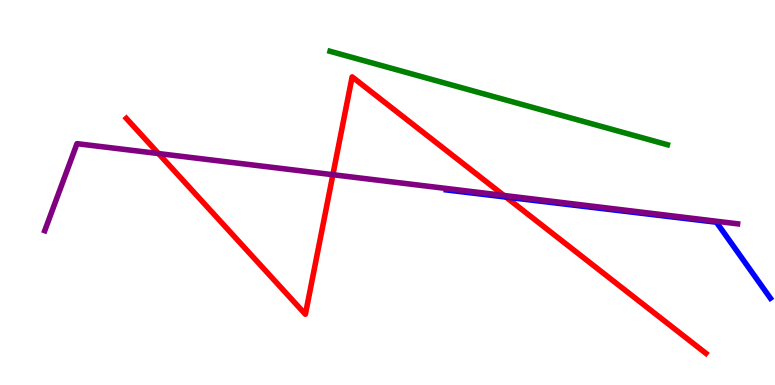[{'lines': ['blue', 'red'], 'intersections': [{'x': 6.53, 'y': 4.88}]}, {'lines': ['green', 'red'], 'intersections': []}, {'lines': ['purple', 'red'], 'intersections': [{'x': 2.05, 'y': 6.01}, {'x': 4.3, 'y': 5.46}, {'x': 6.5, 'y': 4.92}]}, {'lines': ['blue', 'green'], 'intersections': []}, {'lines': ['blue', 'purple'], 'intersections': []}, {'lines': ['green', 'purple'], 'intersections': []}]